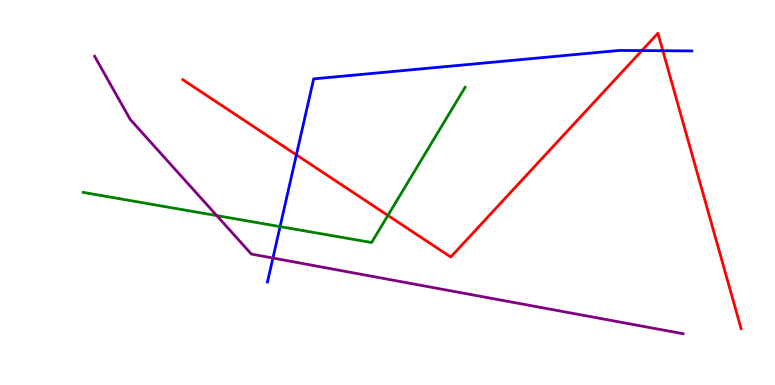[{'lines': ['blue', 'red'], 'intersections': [{'x': 3.82, 'y': 5.98}, {'x': 8.28, 'y': 8.69}, {'x': 8.55, 'y': 8.68}]}, {'lines': ['green', 'red'], 'intersections': [{'x': 5.01, 'y': 4.4}]}, {'lines': ['purple', 'red'], 'intersections': []}, {'lines': ['blue', 'green'], 'intersections': [{'x': 3.61, 'y': 4.11}]}, {'lines': ['blue', 'purple'], 'intersections': [{'x': 3.52, 'y': 3.3}]}, {'lines': ['green', 'purple'], 'intersections': [{'x': 2.8, 'y': 4.4}]}]